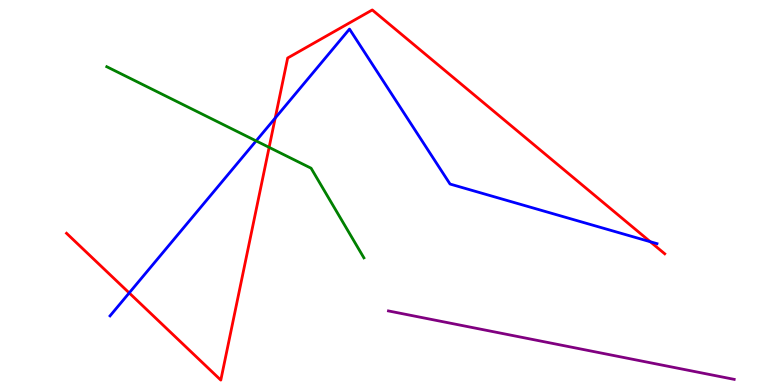[{'lines': ['blue', 'red'], 'intersections': [{'x': 1.67, 'y': 2.39}, {'x': 3.55, 'y': 6.93}, {'x': 8.39, 'y': 3.72}]}, {'lines': ['green', 'red'], 'intersections': [{'x': 3.47, 'y': 6.17}]}, {'lines': ['purple', 'red'], 'intersections': []}, {'lines': ['blue', 'green'], 'intersections': [{'x': 3.3, 'y': 6.34}]}, {'lines': ['blue', 'purple'], 'intersections': []}, {'lines': ['green', 'purple'], 'intersections': []}]